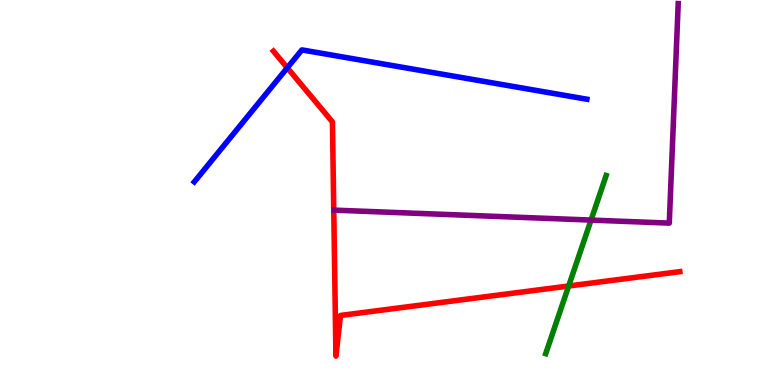[{'lines': ['blue', 'red'], 'intersections': [{'x': 3.71, 'y': 8.24}]}, {'lines': ['green', 'red'], 'intersections': [{'x': 7.34, 'y': 2.57}]}, {'lines': ['purple', 'red'], 'intersections': []}, {'lines': ['blue', 'green'], 'intersections': []}, {'lines': ['blue', 'purple'], 'intersections': []}, {'lines': ['green', 'purple'], 'intersections': [{'x': 7.63, 'y': 4.28}]}]